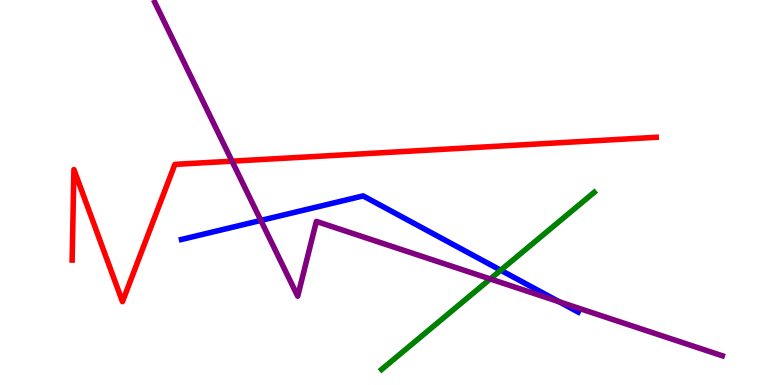[{'lines': ['blue', 'red'], 'intersections': []}, {'lines': ['green', 'red'], 'intersections': []}, {'lines': ['purple', 'red'], 'intersections': [{'x': 2.99, 'y': 5.81}]}, {'lines': ['blue', 'green'], 'intersections': [{'x': 6.46, 'y': 2.98}]}, {'lines': ['blue', 'purple'], 'intersections': [{'x': 3.37, 'y': 4.27}, {'x': 7.21, 'y': 2.16}]}, {'lines': ['green', 'purple'], 'intersections': [{'x': 6.33, 'y': 2.75}]}]